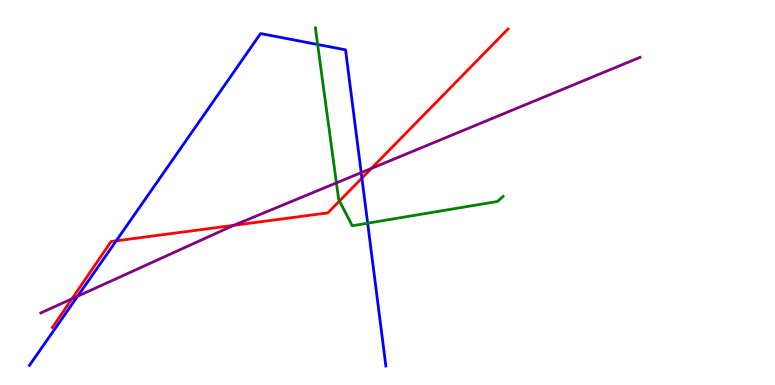[{'lines': ['blue', 'red'], 'intersections': [{'x': 1.5, 'y': 3.74}, {'x': 4.67, 'y': 5.37}]}, {'lines': ['green', 'red'], 'intersections': [{'x': 4.38, 'y': 4.78}]}, {'lines': ['purple', 'red'], 'intersections': [{'x': 0.929, 'y': 2.24}, {'x': 3.02, 'y': 4.15}, {'x': 4.79, 'y': 5.63}]}, {'lines': ['blue', 'green'], 'intersections': [{'x': 4.1, 'y': 8.84}, {'x': 4.74, 'y': 4.2}]}, {'lines': ['blue', 'purple'], 'intersections': [{'x': 1.0, 'y': 2.31}, {'x': 4.66, 'y': 5.52}]}, {'lines': ['green', 'purple'], 'intersections': [{'x': 4.34, 'y': 5.25}]}]